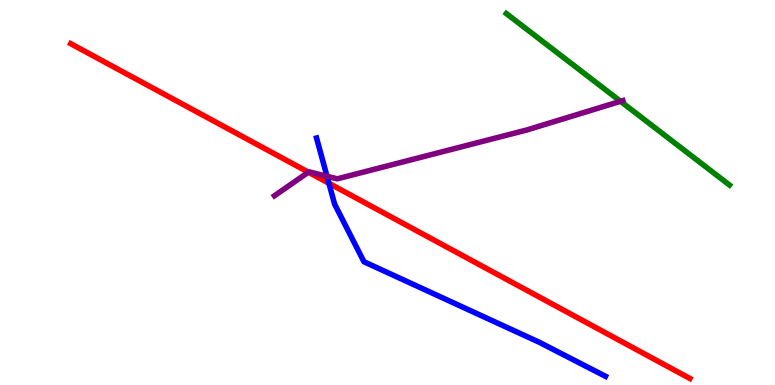[{'lines': ['blue', 'red'], 'intersections': [{'x': 4.24, 'y': 5.24}]}, {'lines': ['green', 'red'], 'intersections': []}, {'lines': ['purple', 'red'], 'intersections': [{'x': 3.98, 'y': 5.53}]}, {'lines': ['blue', 'green'], 'intersections': []}, {'lines': ['blue', 'purple'], 'intersections': [{'x': 4.22, 'y': 5.42}]}, {'lines': ['green', 'purple'], 'intersections': [{'x': 8.01, 'y': 7.37}]}]